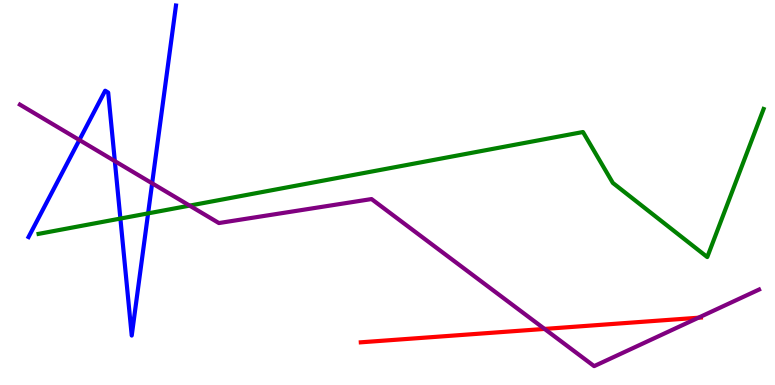[{'lines': ['blue', 'red'], 'intersections': []}, {'lines': ['green', 'red'], 'intersections': []}, {'lines': ['purple', 'red'], 'intersections': [{'x': 7.03, 'y': 1.46}, {'x': 9.01, 'y': 1.75}]}, {'lines': ['blue', 'green'], 'intersections': [{'x': 1.55, 'y': 4.32}, {'x': 1.91, 'y': 4.46}]}, {'lines': ['blue', 'purple'], 'intersections': [{'x': 1.02, 'y': 6.36}, {'x': 1.48, 'y': 5.82}, {'x': 1.96, 'y': 5.24}]}, {'lines': ['green', 'purple'], 'intersections': [{'x': 2.45, 'y': 4.66}]}]